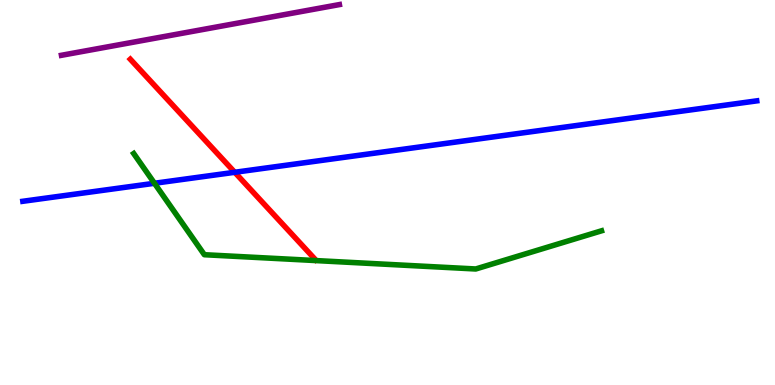[{'lines': ['blue', 'red'], 'intersections': [{'x': 3.03, 'y': 5.52}]}, {'lines': ['green', 'red'], 'intersections': []}, {'lines': ['purple', 'red'], 'intersections': []}, {'lines': ['blue', 'green'], 'intersections': [{'x': 1.99, 'y': 5.24}]}, {'lines': ['blue', 'purple'], 'intersections': []}, {'lines': ['green', 'purple'], 'intersections': []}]